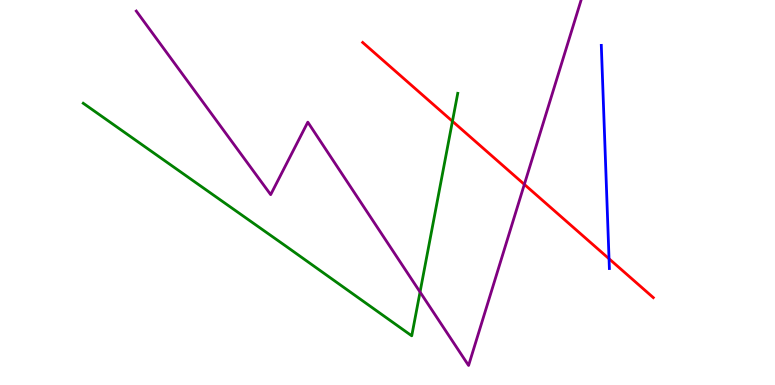[{'lines': ['blue', 'red'], 'intersections': [{'x': 7.86, 'y': 3.28}]}, {'lines': ['green', 'red'], 'intersections': [{'x': 5.84, 'y': 6.85}]}, {'lines': ['purple', 'red'], 'intersections': [{'x': 6.77, 'y': 5.21}]}, {'lines': ['blue', 'green'], 'intersections': []}, {'lines': ['blue', 'purple'], 'intersections': []}, {'lines': ['green', 'purple'], 'intersections': [{'x': 5.42, 'y': 2.42}]}]